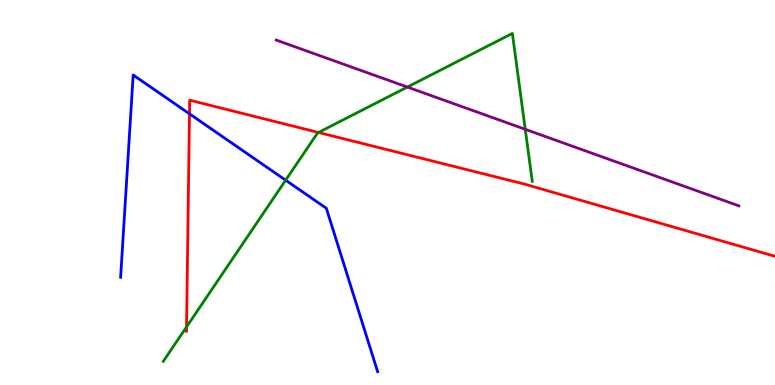[{'lines': ['blue', 'red'], 'intersections': [{'x': 2.45, 'y': 7.04}]}, {'lines': ['green', 'red'], 'intersections': [{'x': 2.41, 'y': 1.51}, {'x': 4.11, 'y': 6.56}]}, {'lines': ['purple', 'red'], 'intersections': []}, {'lines': ['blue', 'green'], 'intersections': [{'x': 3.69, 'y': 5.32}]}, {'lines': ['blue', 'purple'], 'intersections': []}, {'lines': ['green', 'purple'], 'intersections': [{'x': 5.26, 'y': 7.74}, {'x': 6.78, 'y': 6.64}]}]